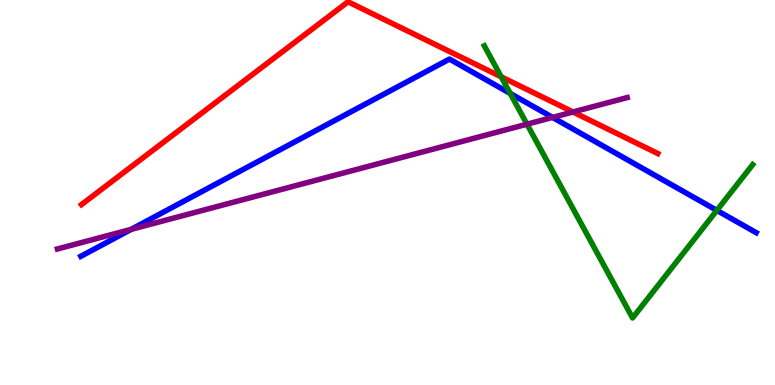[{'lines': ['blue', 'red'], 'intersections': []}, {'lines': ['green', 'red'], 'intersections': [{'x': 6.47, 'y': 8.01}]}, {'lines': ['purple', 'red'], 'intersections': [{'x': 7.39, 'y': 7.09}]}, {'lines': ['blue', 'green'], 'intersections': [{'x': 6.58, 'y': 7.57}, {'x': 9.25, 'y': 4.54}]}, {'lines': ['blue', 'purple'], 'intersections': [{'x': 1.69, 'y': 4.04}, {'x': 7.13, 'y': 6.95}]}, {'lines': ['green', 'purple'], 'intersections': [{'x': 6.8, 'y': 6.77}]}]